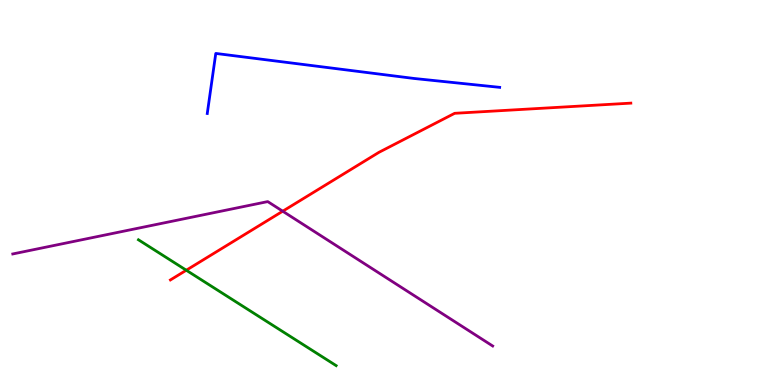[{'lines': ['blue', 'red'], 'intersections': []}, {'lines': ['green', 'red'], 'intersections': [{'x': 2.4, 'y': 2.98}]}, {'lines': ['purple', 'red'], 'intersections': [{'x': 3.65, 'y': 4.51}]}, {'lines': ['blue', 'green'], 'intersections': []}, {'lines': ['blue', 'purple'], 'intersections': []}, {'lines': ['green', 'purple'], 'intersections': []}]